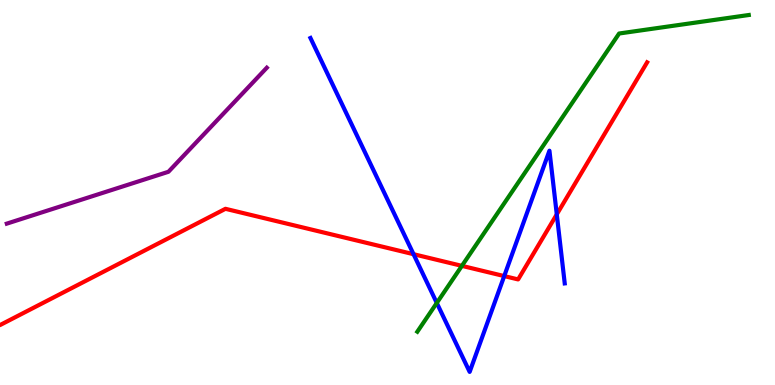[{'lines': ['blue', 'red'], 'intersections': [{'x': 5.34, 'y': 3.4}, {'x': 6.51, 'y': 2.83}, {'x': 7.18, 'y': 4.43}]}, {'lines': ['green', 'red'], 'intersections': [{'x': 5.96, 'y': 3.09}]}, {'lines': ['purple', 'red'], 'intersections': []}, {'lines': ['blue', 'green'], 'intersections': [{'x': 5.64, 'y': 2.13}]}, {'lines': ['blue', 'purple'], 'intersections': []}, {'lines': ['green', 'purple'], 'intersections': []}]